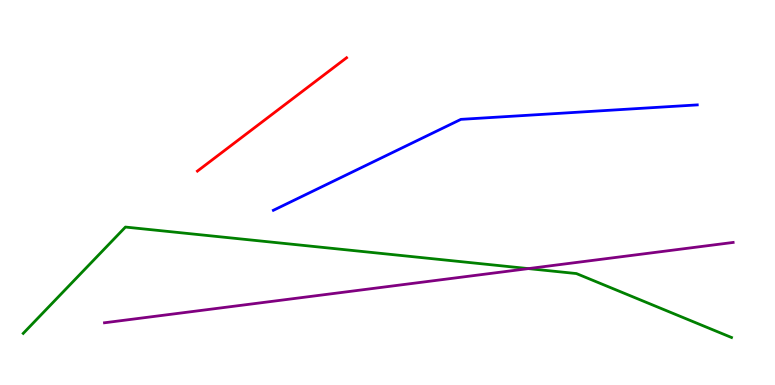[{'lines': ['blue', 'red'], 'intersections': []}, {'lines': ['green', 'red'], 'intersections': []}, {'lines': ['purple', 'red'], 'intersections': []}, {'lines': ['blue', 'green'], 'intersections': []}, {'lines': ['blue', 'purple'], 'intersections': []}, {'lines': ['green', 'purple'], 'intersections': [{'x': 6.82, 'y': 3.02}]}]